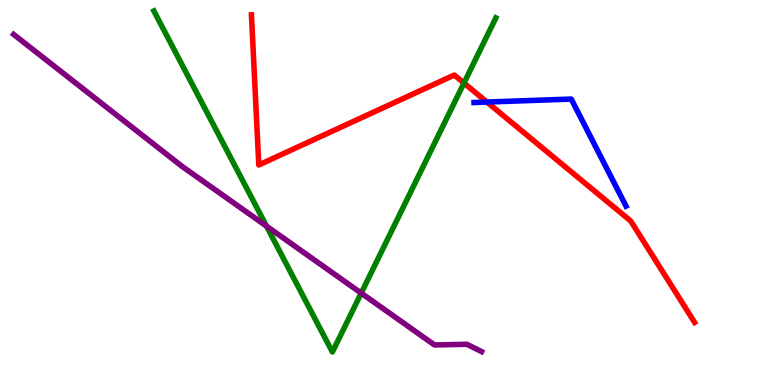[{'lines': ['blue', 'red'], 'intersections': [{'x': 6.28, 'y': 7.35}]}, {'lines': ['green', 'red'], 'intersections': [{'x': 5.99, 'y': 7.84}]}, {'lines': ['purple', 'red'], 'intersections': []}, {'lines': ['blue', 'green'], 'intersections': []}, {'lines': ['blue', 'purple'], 'intersections': []}, {'lines': ['green', 'purple'], 'intersections': [{'x': 3.44, 'y': 4.13}, {'x': 4.66, 'y': 2.39}]}]